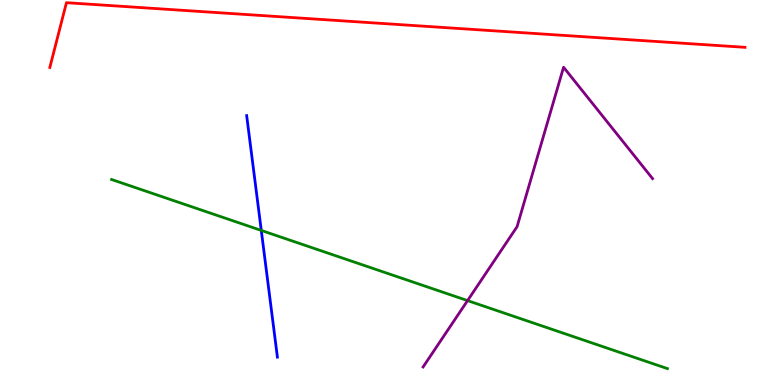[{'lines': ['blue', 'red'], 'intersections': []}, {'lines': ['green', 'red'], 'intersections': []}, {'lines': ['purple', 'red'], 'intersections': []}, {'lines': ['blue', 'green'], 'intersections': [{'x': 3.37, 'y': 4.01}]}, {'lines': ['blue', 'purple'], 'intersections': []}, {'lines': ['green', 'purple'], 'intersections': [{'x': 6.03, 'y': 2.19}]}]